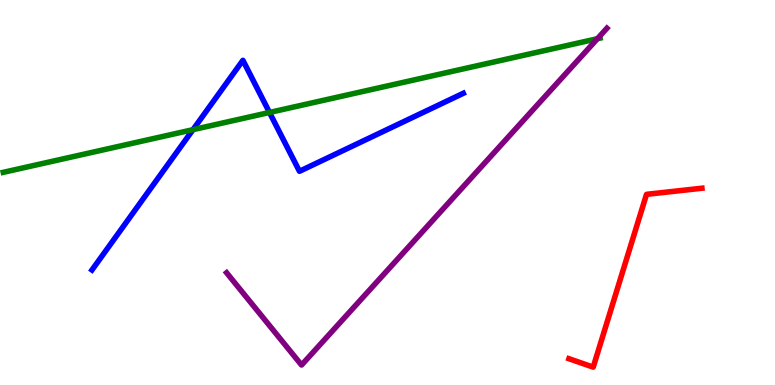[{'lines': ['blue', 'red'], 'intersections': []}, {'lines': ['green', 'red'], 'intersections': []}, {'lines': ['purple', 'red'], 'intersections': []}, {'lines': ['blue', 'green'], 'intersections': [{'x': 2.49, 'y': 6.63}, {'x': 3.48, 'y': 7.08}]}, {'lines': ['blue', 'purple'], 'intersections': []}, {'lines': ['green', 'purple'], 'intersections': [{'x': 7.71, 'y': 8.99}]}]